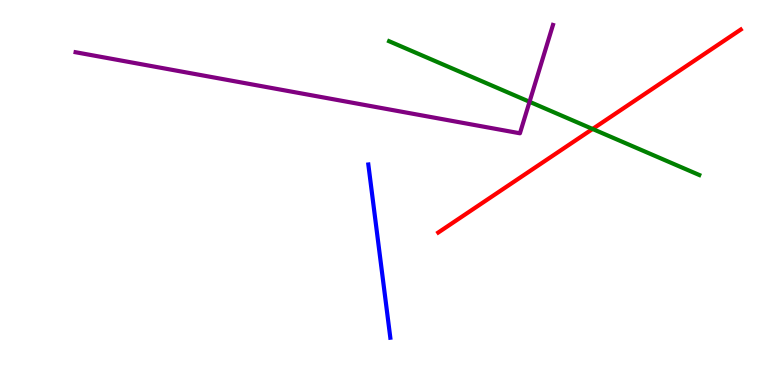[{'lines': ['blue', 'red'], 'intersections': []}, {'lines': ['green', 'red'], 'intersections': [{'x': 7.65, 'y': 6.65}]}, {'lines': ['purple', 'red'], 'intersections': []}, {'lines': ['blue', 'green'], 'intersections': []}, {'lines': ['blue', 'purple'], 'intersections': []}, {'lines': ['green', 'purple'], 'intersections': [{'x': 6.83, 'y': 7.36}]}]